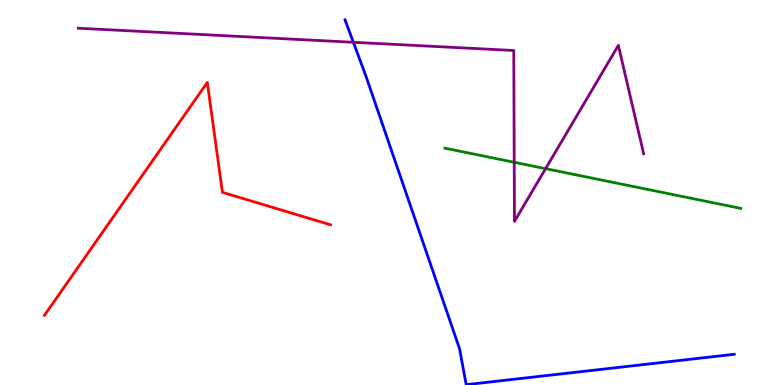[{'lines': ['blue', 'red'], 'intersections': []}, {'lines': ['green', 'red'], 'intersections': []}, {'lines': ['purple', 'red'], 'intersections': []}, {'lines': ['blue', 'green'], 'intersections': []}, {'lines': ['blue', 'purple'], 'intersections': [{'x': 4.56, 'y': 8.9}]}, {'lines': ['green', 'purple'], 'intersections': [{'x': 6.64, 'y': 5.79}, {'x': 7.04, 'y': 5.62}]}]